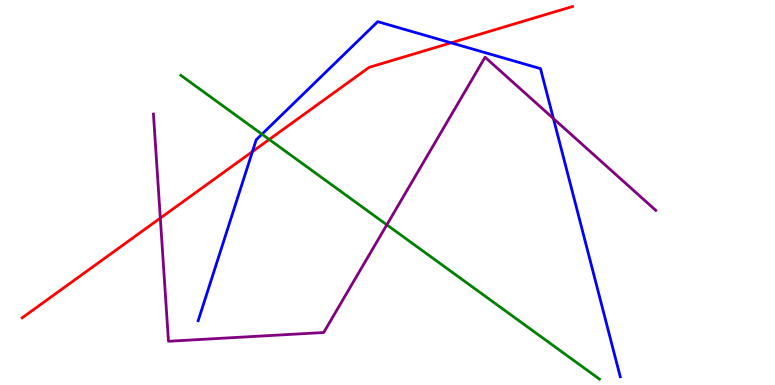[{'lines': ['blue', 'red'], 'intersections': [{'x': 3.26, 'y': 6.06}, {'x': 5.82, 'y': 8.89}]}, {'lines': ['green', 'red'], 'intersections': [{'x': 3.47, 'y': 6.38}]}, {'lines': ['purple', 'red'], 'intersections': [{'x': 2.07, 'y': 4.34}]}, {'lines': ['blue', 'green'], 'intersections': [{'x': 3.38, 'y': 6.51}]}, {'lines': ['blue', 'purple'], 'intersections': [{'x': 7.14, 'y': 6.92}]}, {'lines': ['green', 'purple'], 'intersections': [{'x': 4.99, 'y': 4.16}]}]